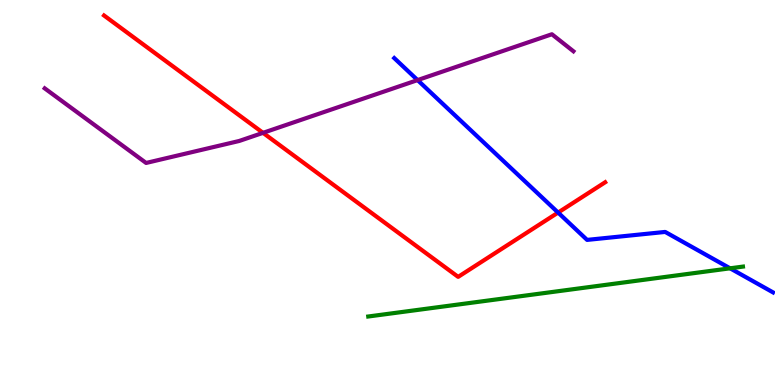[{'lines': ['blue', 'red'], 'intersections': [{'x': 7.2, 'y': 4.48}]}, {'lines': ['green', 'red'], 'intersections': []}, {'lines': ['purple', 'red'], 'intersections': [{'x': 3.39, 'y': 6.55}]}, {'lines': ['blue', 'green'], 'intersections': [{'x': 9.42, 'y': 3.03}]}, {'lines': ['blue', 'purple'], 'intersections': [{'x': 5.39, 'y': 7.92}]}, {'lines': ['green', 'purple'], 'intersections': []}]